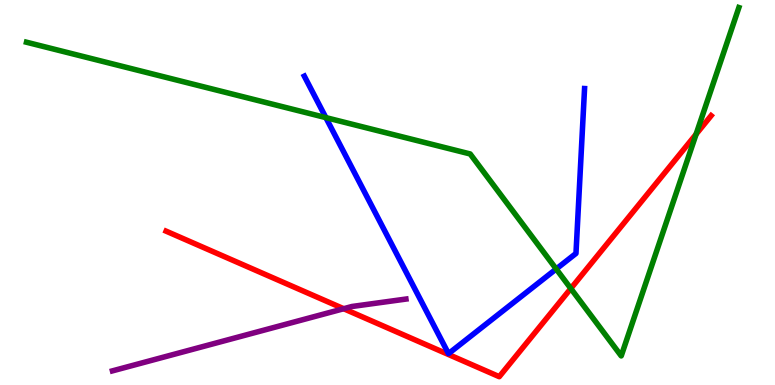[{'lines': ['blue', 'red'], 'intersections': []}, {'lines': ['green', 'red'], 'intersections': [{'x': 7.37, 'y': 2.51}, {'x': 8.98, 'y': 6.52}]}, {'lines': ['purple', 'red'], 'intersections': [{'x': 4.43, 'y': 1.98}]}, {'lines': ['blue', 'green'], 'intersections': [{'x': 4.2, 'y': 6.95}, {'x': 7.18, 'y': 3.01}]}, {'lines': ['blue', 'purple'], 'intersections': []}, {'lines': ['green', 'purple'], 'intersections': []}]